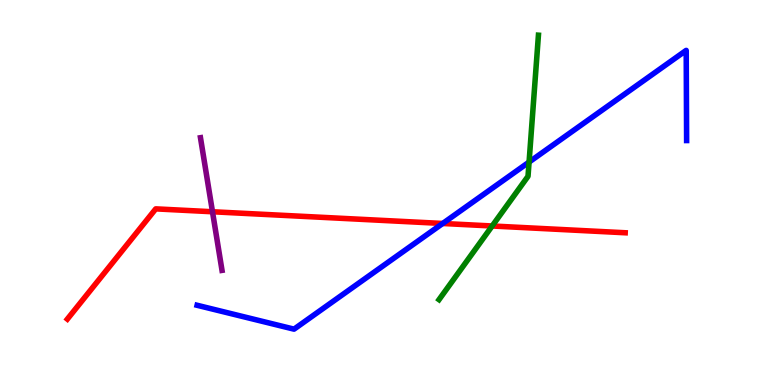[{'lines': ['blue', 'red'], 'intersections': [{'x': 5.71, 'y': 4.2}]}, {'lines': ['green', 'red'], 'intersections': [{'x': 6.35, 'y': 4.13}]}, {'lines': ['purple', 'red'], 'intersections': [{'x': 2.74, 'y': 4.5}]}, {'lines': ['blue', 'green'], 'intersections': [{'x': 6.83, 'y': 5.79}]}, {'lines': ['blue', 'purple'], 'intersections': []}, {'lines': ['green', 'purple'], 'intersections': []}]